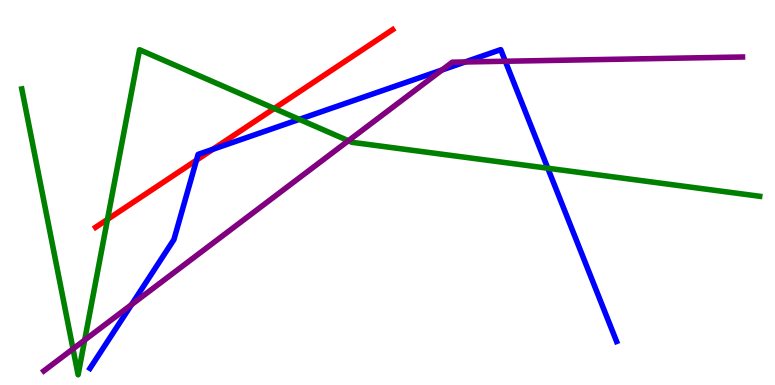[{'lines': ['blue', 'red'], 'intersections': [{'x': 2.54, 'y': 5.84}, {'x': 2.75, 'y': 6.12}]}, {'lines': ['green', 'red'], 'intersections': [{'x': 1.39, 'y': 4.3}, {'x': 3.54, 'y': 7.18}]}, {'lines': ['purple', 'red'], 'intersections': []}, {'lines': ['blue', 'green'], 'intersections': [{'x': 3.86, 'y': 6.9}, {'x': 7.07, 'y': 5.63}]}, {'lines': ['blue', 'purple'], 'intersections': [{'x': 1.7, 'y': 2.09}, {'x': 5.7, 'y': 8.18}, {'x': 6.0, 'y': 8.39}, {'x': 6.52, 'y': 8.41}]}, {'lines': ['green', 'purple'], 'intersections': [{'x': 0.942, 'y': 0.938}, {'x': 1.09, 'y': 1.17}, {'x': 4.5, 'y': 6.34}]}]